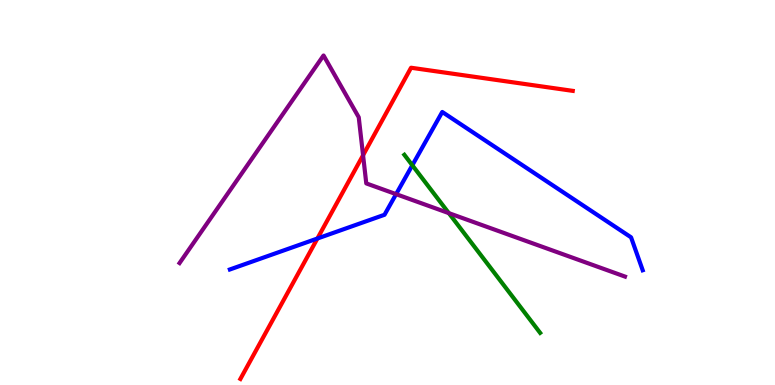[{'lines': ['blue', 'red'], 'intersections': [{'x': 4.1, 'y': 3.8}]}, {'lines': ['green', 'red'], 'intersections': []}, {'lines': ['purple', 'red'], 'intersections': [{'x': 4.68, 'y': 5.97}]}, {'lines': ['blue', 'green'], 'intersections': [{'x': 5.32, 'y': 5.71}]}, {'lines': ['blue', 'purple'], 'intersections': [{'x': 5.11, 'y': 4.96}]}, {'lines': ['green', 'purple'], 'intersections': [{'x': 5.79, 'y': 4.46}]}]